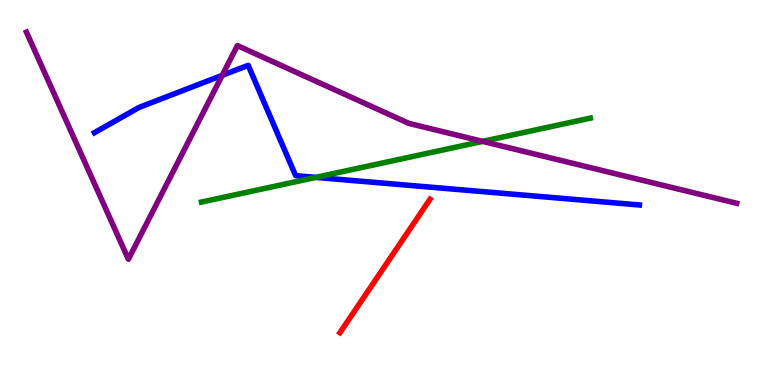[{'lines': ['blue', 'red'], 'intersections': []}, {'lines': ['green', 'red'], 'intersections': []}, {'lines': ['purple', 'red'], 'intersections': []}, {'lines': ['blue', 'green'], 'intersections': [{'x': 4.08, 'y': 5.39}]}, {'lines': ['blue', 'purple'], 'intersections': [{'x': 2.87, 'y': 8.04}]}, {'lines': ['green', 'purple'], 'intersections': [{'x': 6.23, 'y': 6.33}]}]